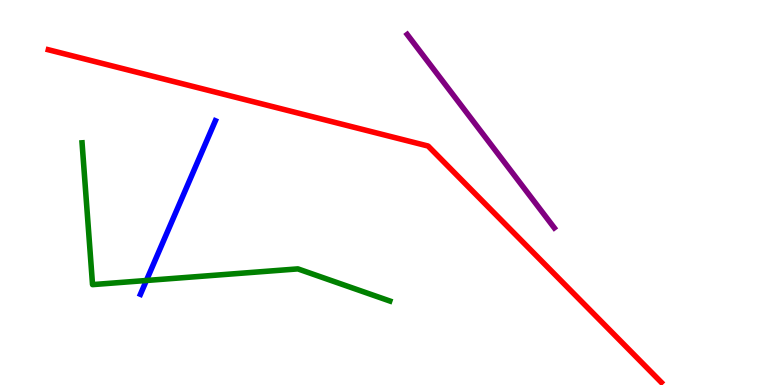[{'lines': ['blue', 'red'], 'intersections': []}, {'lines': ['green', 'red'], 'intersections': []}, {'lines': ['purple', 'red'], 'intersections': []}, {'lines': ['blue', 'green'], 'intersections': [{'x': 1.89, 'y': 2.71}]}, {'lines': ['blue', 'purple'], 'intersections': []}, {'lines': ['green', 'purple'], 'intersections': []}]